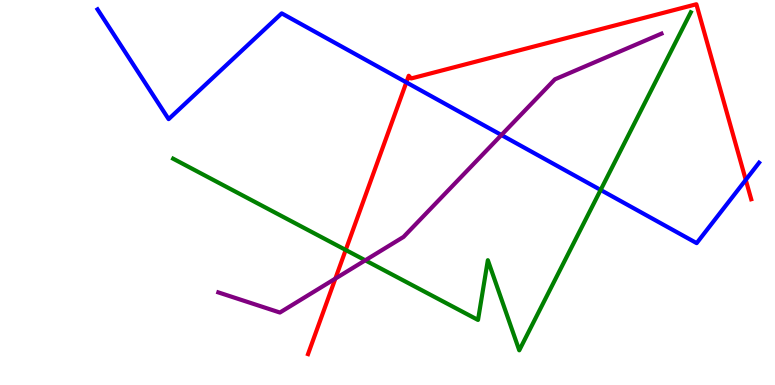[{'lines': ['blue', 'red'], 'intersections': [{'x': 5.24, 'y': 7.86}, {'x': 9.62, 'y': 5.33}]}, {'lines': ['green', 'red'], 'intersections': [{'x': 4.46, 'y': 3.51}]}, {'lines': ['purple', 'red'], 'intersections': [{'x': 4.33, 'y': 2.76}]}, {'lines': ['blue', 'green'], 'intersections': [{'x': 7.75, 'y': 5.07}]}, {'lines': ['blue', 'purple'], 'intersections': [{'x': 6.47, 'y': 6.49}]}, {'lines': ['green', 'purple'], 'intersections': [{'x': 4.71, 'y': 3.24}]}]